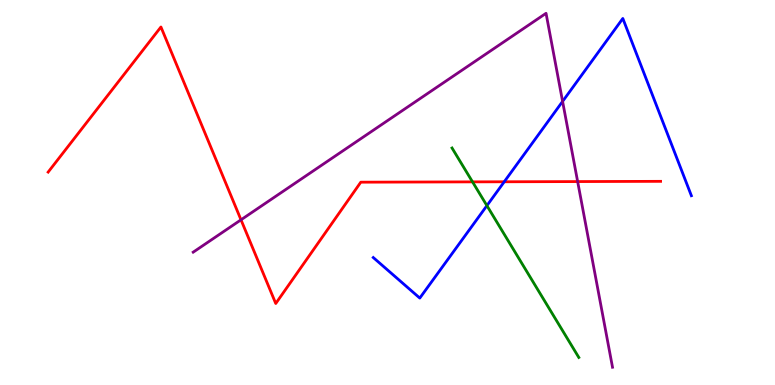[{'lines': ['blue', 'red'], 'intersections': [{'x': 6.51, 'y': 5.28}]}, {'lines': ['green', 'red'], 'intersections': [{'x': 6.1, 'y': 5.28}]}, {'lines': ['purple', 'red'], 'intersections': [{'x': 3.11, 'y': 4.29}, {'x': 7.45, 'y': 5.28}]}, {'lines': ['blue', 'green'], 'intersections': [{'x': 6.28, 'y': 4.66}]}, {'lines': ['blue', 'purple'], 'intersections': [{'x': 7.26, 'y': 7.37}]}, {'lines': ['green', 'purple'], 'intersections': []}]